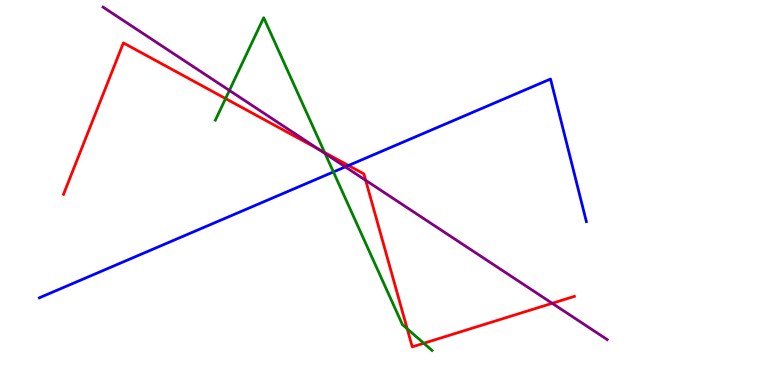[{'lines': ['blue', 'red'], 'intersections': [{'x': 4.5, 'y': 5.7}]}, {'lines': ['green', 'red'], 'intersections': [{'x': 2.91, 'y': 7.44}, {'x': 4.19, 'y': 6.04}, {'x': 5.25, 'y': 1.46}, {'x': 5.47, 'y': 1.08}]}, {'lines': ['purple', 'red'], 'intersections': [{'x': 4.11, 'y': 6.13}, {'x': 4.72, 'y': 5.32}, {'x': 7.12, 'y': 2.12}]}, {'lines': ['blue', 'green'], 'intersections': [{'x': 4.3, 'y': 5.53}]}, {'lines': ['blue', 'purple'], 'intersections': [{'x': 4.46, 'y': 5.67}]}, {'lines': ['green', 'purple'], 'intersections': [{'x': 2.96, 'y': 7.65}, {'x': 4.19, 'y': 6.01}]}]